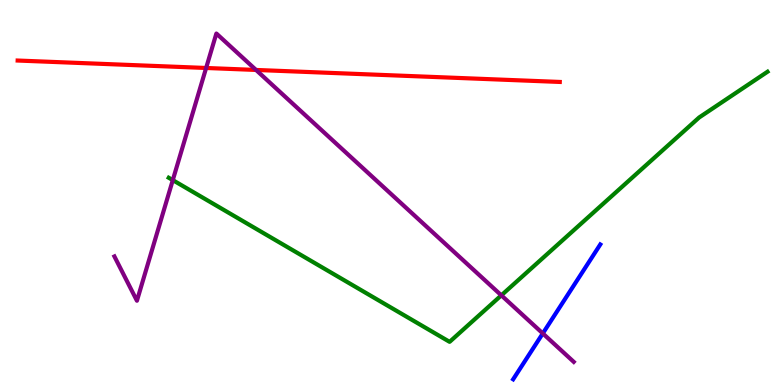[{'lines': ['blue', 'red'], 'intersections': []}, {'lines': ['green', 'red'], 'intersections': []}, {'lines': ['purple', 'red'], 'intersections': [{'x': 2.66, 'y': 8.23}, {'x': 3.3, 'y': 8.18}]}, {'lines': ['blue', 'green'], 'intersections': []}, {'lines': ['blue', 'purple'], 'intersections': [{'x': 7.0, 'y': 1.34}]}, {'lines': ['green', 'purple'], 'intersections': [{'x': 2.23, 'y': 5.32}, {'x': 6.47, 'y': 2.33}]}]